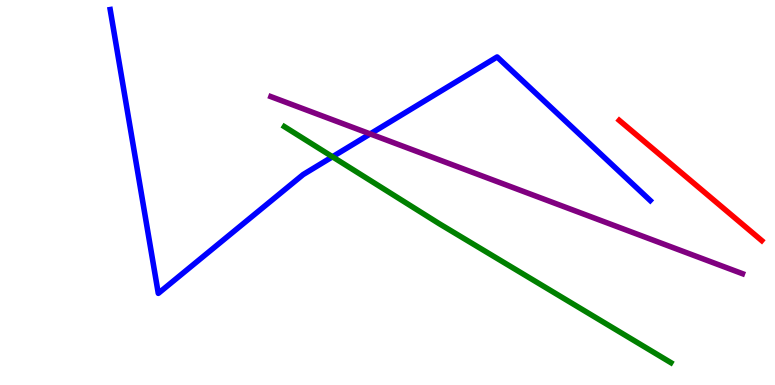[{'lines': ['blue', 'red'], 'intersections': []}, {'lines': ['green', 'red'], 'intersections': []}, {'lines': ['purple', 'red'], 'intersections': []}, {'lines': ['blue', 'green'], 'intersections': [{'x': 4.29, 'y': 5.93}]}, {'lines': ['blue', 'purple'], 'intersections': [{'x': 4.78, 'y': 6.52}]}, {'lines': ['green', 'purple'], 'intersections': []}]